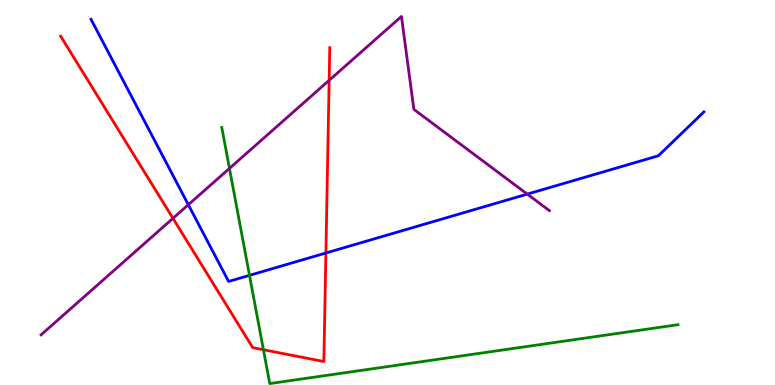[{'lines': ['blue', 'red'], 'intersections': [{'x': 4.21, 'y': 3.43}]}, {'lines': ['green', 'red'], 'intersections': [{'x': 3.4, 'y': 0.916}]}, {'lines': ['purple', 'red'], 'intersections': [{'x': 2.23, 'y': 4.33}, {'x': 4.25, 'y': 7.91}]}, {'lines': ['blue', 'green'], 'intersections': [{'x': 3.22, 'y': 2.85}]}, {'lines': ['blue', 'purple'], 'intersections': [{'x': 2.43, 'y': 4.68}, {'x': 6.8, 'y': 4.96}]}, {'lines': ['green', 'purple'], 'intersections': [{'x': 2.96, 'y': 5.63}]}]